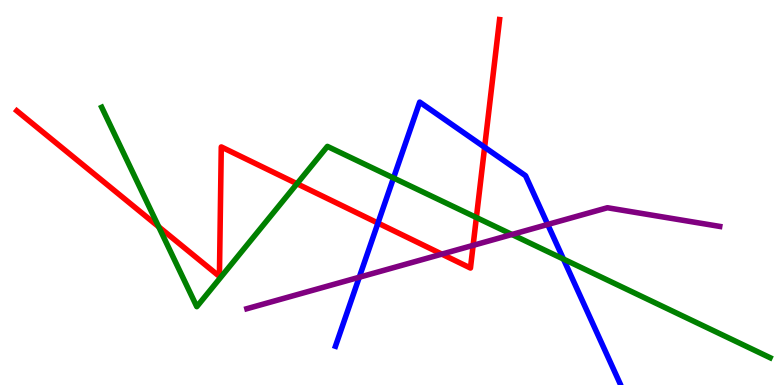[{'lines': ['blue', 'red'], 'intersections': [{'x': 4.88, 'y': 4.21}, {'x': 6.25, 'y': 6.18}]}, {'lines': ['green', 'red'], 'intersections': [{'x': 2.05, 'y': 4.11}, {'x': 3.83, 'y': 5.23}, {'x': 6.15, 'y': 4.35}]}, {'lines': ['purple', 'red'], 'intersections': [{'x': 5.7, 'y': 3.4}, {'x': 6.1, 'y': 3.63}]}, {'lines': ['blue', 'green'], 'intersections': [{'x': 5.08, 'y': 5.38}, {'x': 7.27, 'y': 3.27}]}, {'lines': ['blue', 'purple'], 'intersections': [{'x': 4.64, 'y': 2.8}, {'x': 7.07, 'y': 4.17}]}, {'lines': ['green', 'purple'], 'intersections': [{'x': 6.61, 'y': 3.91}]}]